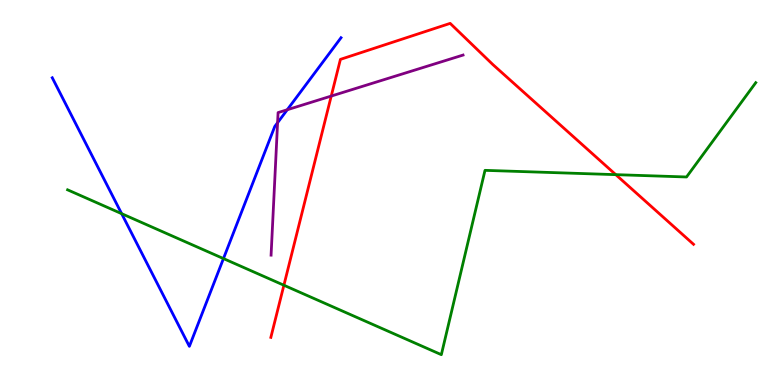[{'lines': ['blue', 'red'], 'intersections': []}, {'lines': ['green', 'red'], 'intersections': [{'x': 3.66, 'y': 2.59}, {'x': 7.95, 'y': 5.46}]}, {'lines': ['purple', 'red'], 'intersections': [{'x': 4.27, 'y': 7.5}]}, {'lines': ['blue', 'green'], 'intersections': [{'x': 1.57, 'y': 4.45}, {'x': 2.88, 'y': 3.28}]}, {'lines': ['blue', 'purple'], 'intersections': [{'x': 3.58, 'y': 6.81}, {'x': 3.71, 'y': 7.15}]}, {'lines': ['green', 'purple'], 'intersections': []}]